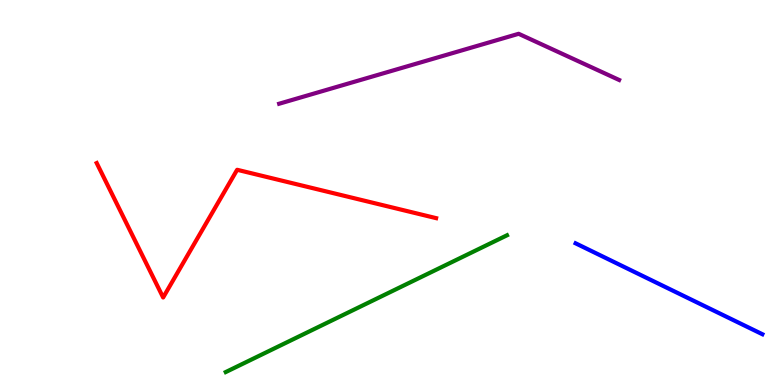[{'lines': ['blue', 'red'], 'intersections': []}, {'lines': ['green', 'red'], 'intersections': []}, {'lines': ['purple', 'red'], 'intersections': []}, {'lines': ['blue', 'green'], 'intersections': []}, {'lines': ['blue', 'purple'], 'intersections': []}, {'lines': ['green', 'purple'], 'intersections': []}]